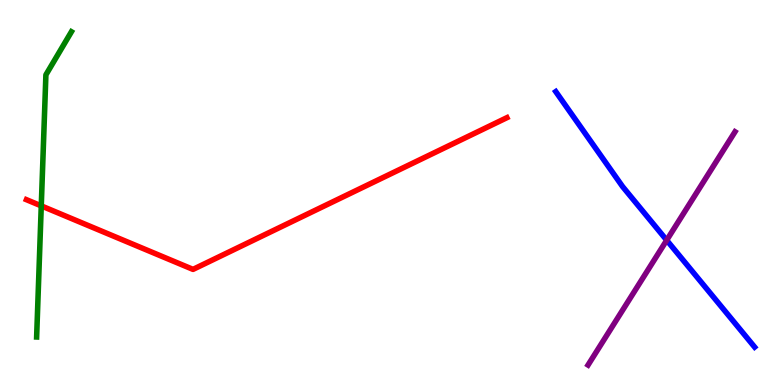[{'lines': ['blue', 'red'], 'intersections': []}, {'lines': ['green', 'red'], 'intersections': [{'x': 0.532, 'y': 4.65}]}, {'lines': ['purple', 'red'], 'intersections': []}, {'lines': ['blue', 'green'], 'intersections': []}, {'lines': ['blue', 'purple'], 'intersections': [{'x': 8.6, 'y': 3.76}]}, {'lines': ['green', 'purple'], 'intersections': []}]